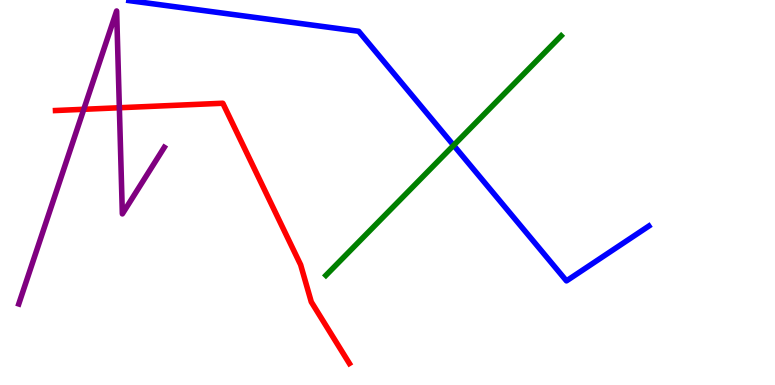[{'lines': ['blue', 'red'], 'intersections': []}, {'lines': ['green', 'red'], 'intersections': []}, {'lines': ['purple', 'red'], 'intersections': [{'x': 1.08, 'y': 7.16}, {'x': 1.54, 'y': 7.2}]}, {'lines': ['blue', 'green'], 'intersections': [{'x': 5.85, 'y': 6.23}]}, {'lines': ['blue', 'purple'], 'intersections': []}, {'lines': ['green', 'purple'], 'intersections': []}]